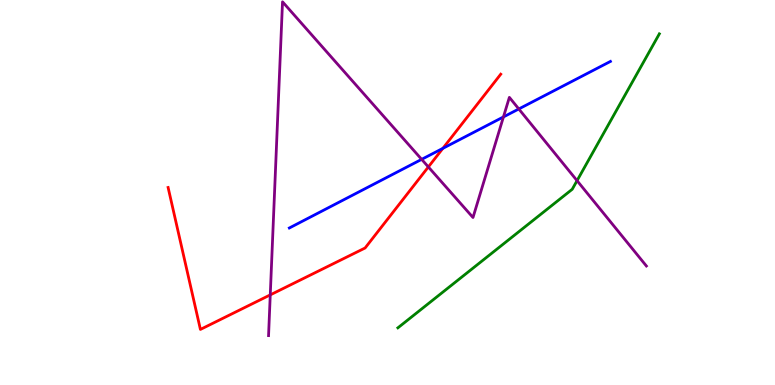[{'lines': ['blue', 'red'], 'intersections': [{'x': 5.71, 'y': 6.15}]}, {'lines': ['green', 'red'], 'intersections': []}, {'lines': ['purple', 'red'], 'intersections': [{'x': 3.49, 'y': 2.34}, {'x': 5.53, 'y': 5.66}]}, {'lines': ['blue', 'green'], 'intersections': []}, {'lines': ['blue', 'purple'], 'intersections': [{'x': 5.44, 'y': 5.86}, {'x': 6.5, 'y': 6.96}, {'x': 6.69, 'y': 7.17}]}, {'lines': ['green', 'purple'], 'intersections': [{'x': 7.45, 'y': 5.31}]}]